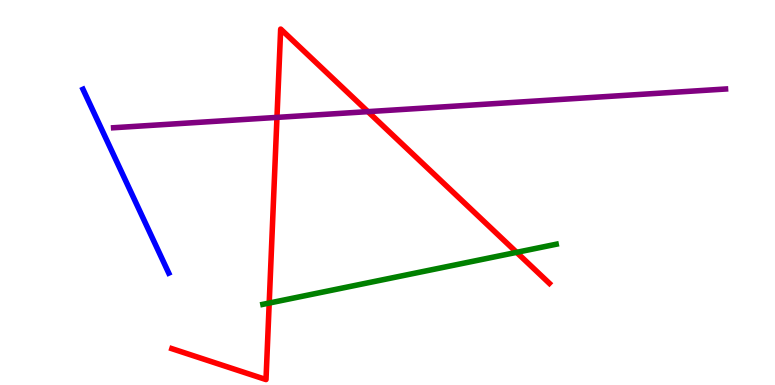[{'lines': ['blue', 'red'], 'intersections': []}, {'lines': ['green', 'red'], 'intersections': [{'x': 3.47, 'y': 2.13}, {'x': 6.67, 'y': 3.45}]}, {'lines': ['purple', 'red'], 'intersections': [{'x': 3.57, 'y': 6.95}, {'x': 4.75, 'y': 7.1}]}, {'lines': ['blue', 'green'], 'intersections': []}, {'lines': ['blue', 'purple'], 'intersections': []}, {'lines': ['green', 'purple'], 'intersections': []}]